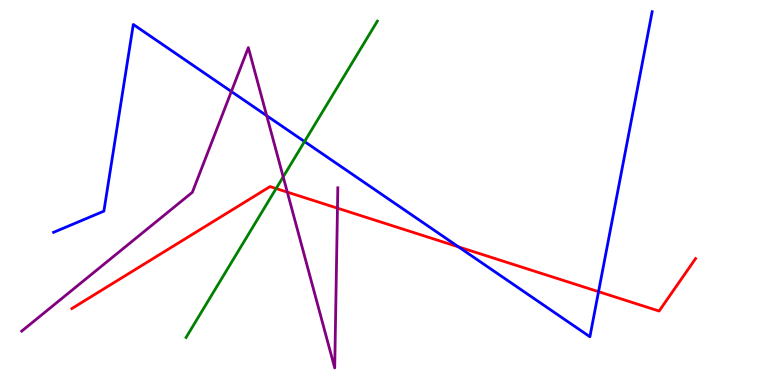[{'lines': ['blue', 'red'], 'intersections': [{'x': 5.92, 'y': 3.59}, {'x': 7.72, 'y': 2.42}]}, {'lines': ['green', 'red'], 'intersections': [{'x': 3.56, 'y': 5.1}]}, {'lines': ['purple', 'red'], 'intersections': [{'x': 3.71, 'y': 5.01}, {'x': 4.35, 'y': 4.59}]}, {'lines': ['blue', 'green'], 'intersections': [{'x': 3.93, 'y': 6.32}]}, {'lines': ['blue', 'purple'], 'intersections': [{'x': 2.99, 'y': 7.62}, {'x': 3.44, 'y': 6.99}]}, {'lines': ['green', 'purple'], 'intersections': [{'x': 3.65, 'y': 5.41}]}]